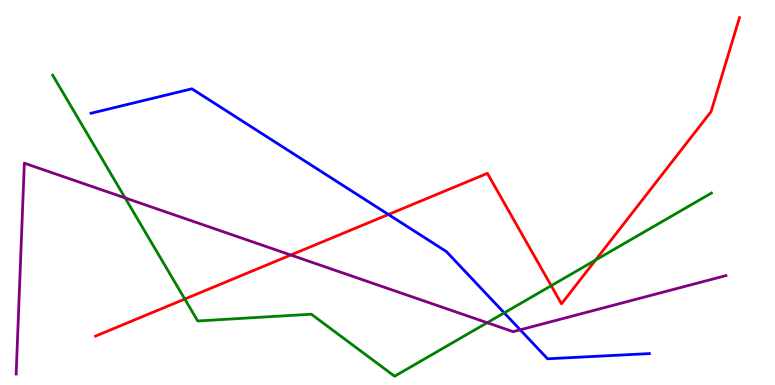[{'lines': ['blue', 'red'], 'intersections': [{'x': 5.01, 'y': 4.43}]}, {'lines': ['green', 'red'], 'intersections': [{'x': 2.38, 'y': 2.23}, {'x': 7.11, 'y': 2.58}, {'x': 7.68, 'y': 3.24}]}, {'lines': ['purple', 'red'], 'intersections': [{'x': 3.75, 'y': 3.38}]}, {'lines': ['blue', 'green'], 'intersections': [{'x': 6.51, 'y': 1.87}]}, {'lines': ['blue', 'purple'], 'intersections': [{'x': 6.71, 'y': 1.43}]}, {'lines': ['green', 'purple'], 'intersections': [{'x': 1.61, 'y': 4.86}, {'x': 6.29, 'y': 1.62}]}]